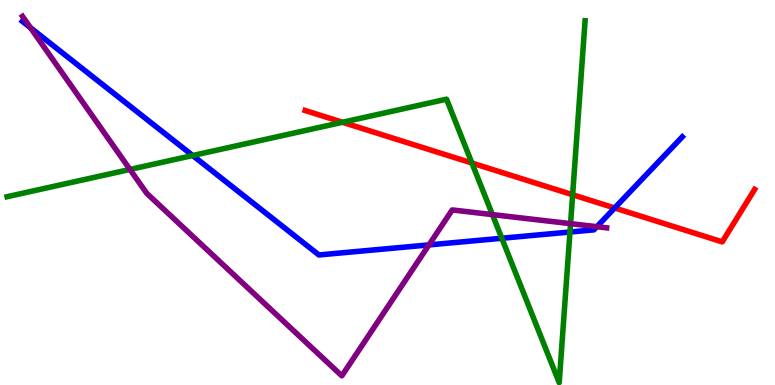[{'lines': ['blue', 'red'], 'intersections': [{'x': 7.93, 'y': 4.6}]}, {'lines': ['green', 'red'], 'intersections': [{'x': 4.42, 'y': 6.82}, {'x': 6.09, 'y': 5.77}, {'x': 7.39, 'y': 4.94}]}, {'lines': ['purple', 'red'], 'intersections': []}, {'lines': ['blue', 'green'], 'intersections': [{'x': 2.49, 'y': 5.96}, {'x': 6.48, 'y': 3.81}, {'x': 7.35, 'y': 3.97}]}, {'lines': ['blue', 'purple'], 'intersections': [{'x': 0.393, 'y': 9.28}, {'x': 5.53, 'y': 3.64}, {'x': 7.7, 'y': 4.11}]}, {'lines': ['green', 'purple'], 'intersections': [{'x': 1.68, 'y': 5.6}, {'x': 6.35, 'y': 4.43}, {'x': 7.36, 'y': 4.19}]}]